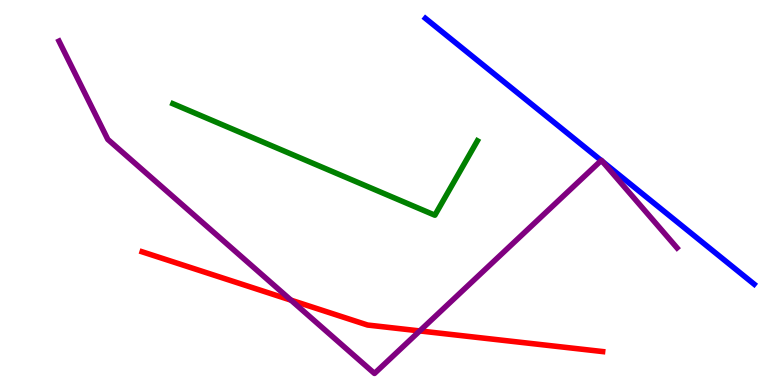[{'lines': ['blue', 'red'], 'intersections': []}, {'lines': ['green', 'red'], 'intersections': []}, {'lines': ['purple', 'red'], 'intersections': [{'x': 3.75, 'y': 2.2}, {'x': 5.42, 'y': 1.4}]}, {'lines': ['blue', 'green'], 'intersections': []}, {'lines': ['blue', 'purple'], 'intersections': [{'x': 7.76, 'y': 5.83}, {'x': 7.77, 'y': 5.81}]}, {'lines': ['green', 'purple'], 'intersections': []}]